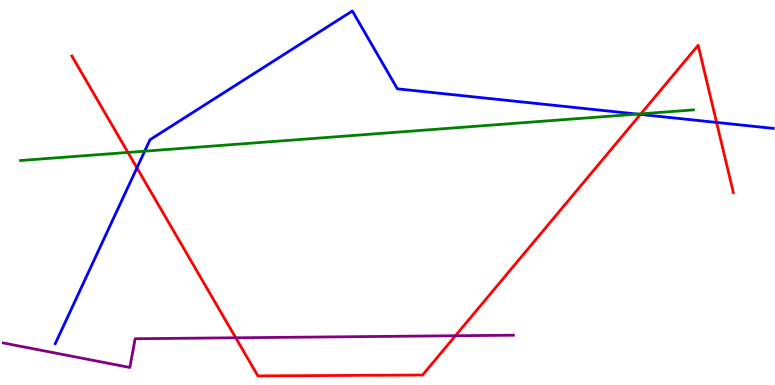[{'lines': ['blue', 'red'], 'intersections': [{'x': 1.77, 'y': 5.64}, {'x': 8.26, 'y': 7.03}, {'x': 9.25, 'y': 6.82}]}, {'lines': ['green', 'red'], 'intersections': [{'x': 1.65, 'y': 6.04}, {'x': 8.27, 'y': 7.04}]}, {'lines': ['purple', 'red'], 'intersections': [{'x': 3.04, 'y': 1.23}, {'x': 5.88, 'y': 1.28}]}, {'lines': ['blue', 'green'], 'intersections': [{'x': 1.87, 'y': 6.07}, {'x': 8.23, 'y': 7.04}]}, {'lines': ['blue', 'purple'], 'intersections': []}, {'lines': ['green', 'purple'], 'intersections': []}]